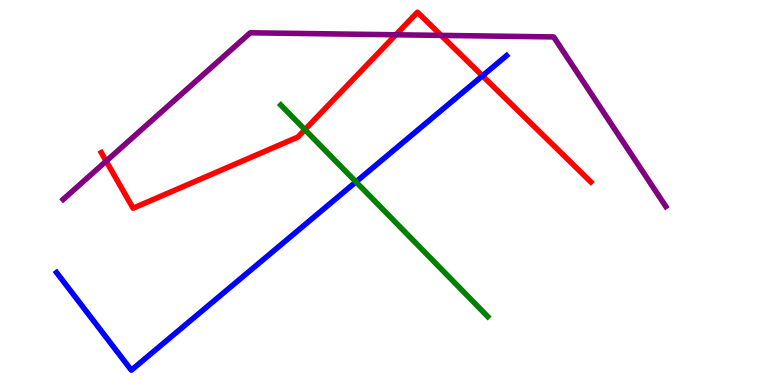[{'lines': ['blue', 'red'], 'intersections': [{'x': 6.23, 'y': 8.03}]}, {'lines': ['green', 'red'], 'intersections': [{'x': 3.93, 'y': 6.63}]}, {'lines': ['purple', 'red'], 'intersections': [{'x': 1.37, 'y': 5.81}, {'x': 5.11, 'y': 9.1}, {'x': 5.69, 'y': 9.08}]}, {'lines': ['blue', 'green'], 'intersections': [{'x': 4.59, 'y': 5.28}]}, {'lines': ['blue', 'purple'], 'intersections': []}, {'lines': ['green', 'purple'], 'intersections': []}]